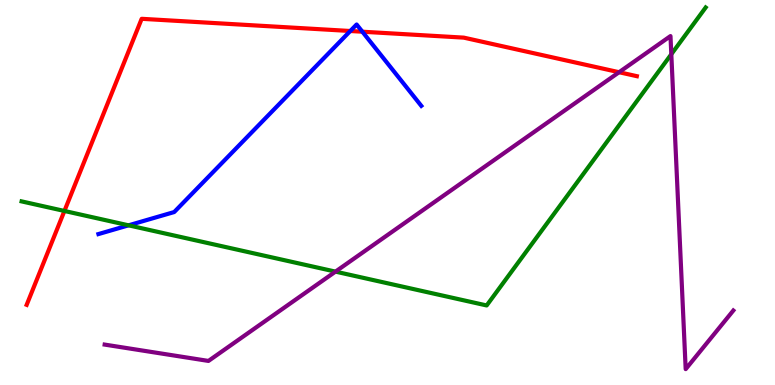[{'lines': ['blue', 'red'], 'intersections': [{'x': 4.52, 'y': 9.19}, {'x': 4.68, 'y': 9.18}]}, {'lines': ['green', 'red'], 'intersections': [{'x': 0.831, 'y': 4.52}]}, {'lines': ['purple', 'red'], 'intersections': [{'x': 7.99, 'y': 8.12}]}, {'lines': ['blue', 'green'], 'intersections': [{'x': 1.66, 'y': 4.15}]}, {'lines': ['blue', 'purple'], 'intersections': []}, {'lines': ['green', 'purple'], 'intersections': [{'x': 4.33, 'y': 2.94}, {'x': 8.66, 'y': 8.59}]}]